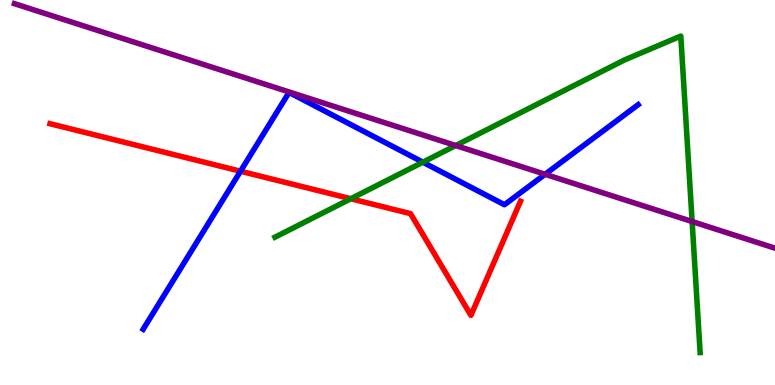[{'lines': ['blue', 'red'], 'intersections': [{'x': 3.1, 'y': 5.55}]}, {'lines': ['green', 'red'], 'intersections': [{'x': 4.53, 'y': 4.84}]}, {'lines': ['purple', 'red'], 'intersections': []}, {'lines': ['blue', 'green'], 'intersections': [{'x': 5.46, 'y': 5.79}]}, {'lines': ['blue', 'purple'], 'intersections': [{'x': 7.03, 'y': 5.47}]}, {'lines': ['green', 'purple'], 'intersections': [{'x': 5.88, 'y': 6.22}, {'x': 8.93, 'y': 4.25}]}]